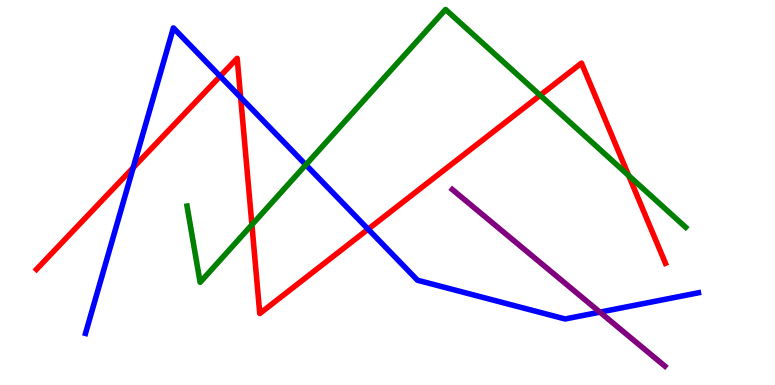[{'lines': ['blue', 'red'], 'intersections': [{'x': 1.72, 'y': 5.64}, {'x': 2.84, 'y': 8.02}, {'x': 3.11, 'y': 7.47}, {'x': 4.75, 'y': 4.05}]}, {'lines': ['green', 'red'], 'intersections': [{'x': 3.25, 'y': 4.16}, {'x': 6.97, 'y': 7.53}, {'x': 8.11, 'y': 5.44}]}, {'lines': ['purple', 'red'], 'intersections': []}, {'lines': ['blue', 'green'], 'intersections': [{'x': 3.95, 'y': 5.72}]}, {'lines': ['blue', 'purple'], 'intersections': [{'x': 7.74, 'y': 1.89}]}, {'lines': ['green', 'purple'], 'intersections': []}]